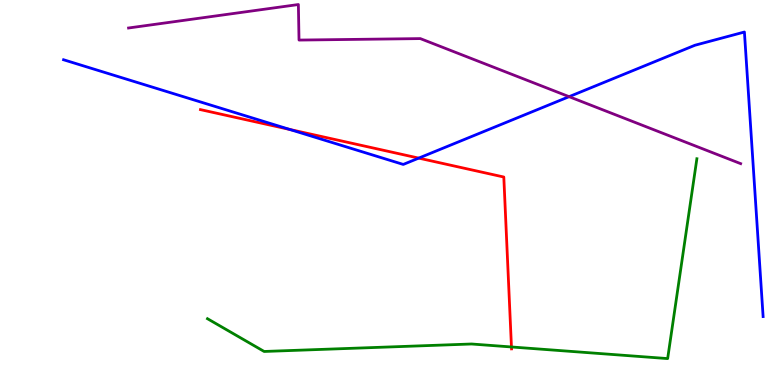[{'lines': ['blue', 'red'], 'intersections': [{'x': 3.74, 'y': 6.64}, {'x': 5.4, 'y': 5.89}]}, {'lines': ['green', 'red'], 'intersections': [{'x': 6.6, 'y': 0.988}]}, {'lines': ['purple', 'red'], 'intersections': []}, {'lines': ['blue', 'green'], 'intersections': []}, {'lines': ['blue', 'purple'], 'intersections': [{'x': 7.34, 'y': 7.49}]}, {'lines': ['green', 'purple'], 'intersections': []}]